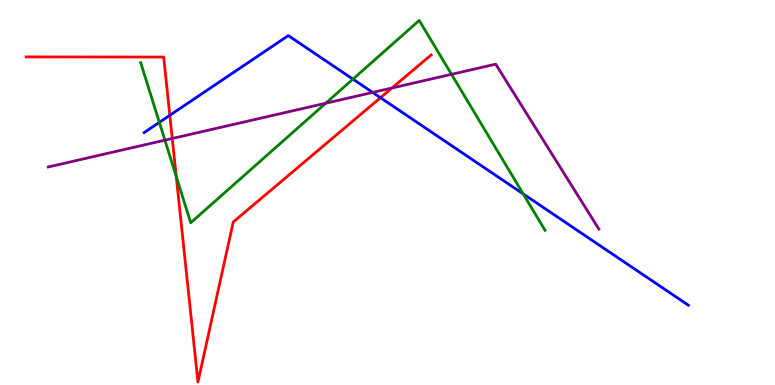[{'lines': ['blue', 'red'], 'intersections': [{'x': 2.19, 'y': 7.0}, {'x': 4.91, 'y': 7.46}]}, {'lines': ['green', 'red'], 'intersections': [{'x': 2.27, 'y': 5.41}]}, {'lines': ['purple', 'red'], 'intersections': [{'x': 2.22, 'y': 6.4}, {'x': 5.06, 'y': 7.71}]}, {'lines': ['blue', 'green'], 'intersections': [{'x': 2.06, 'y': 6.82}, {'x': 4.55, 'y': 7.94}, {'x': 6.75, 'y': 4.96}]}, {'lines': ['blue', 'purple'], 'intersections': [{'x': 4.81, 'y': 7.6}]}, {'lines': ['green', 'purple'], 'intersections': [{'x': 2.13, 'y': 6.36}, {'x': 4.2, 'y': 7.32}, {'x': 5.83, 'y': 8.07}]}]